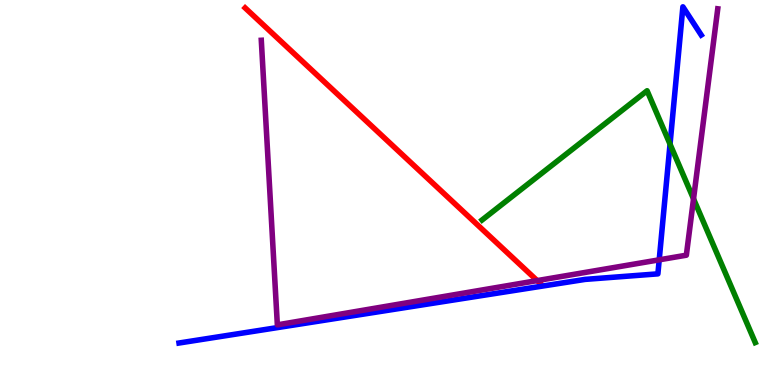[{'lines': ['blue', 'red'], 'intersections': []}, {'lines': ['green', 'red'], 'intersections': []}, {'lines': ['purple', 'red'], 'intersections': [{'x': 6.93, 'y': 2.71}]}, {'lines': ['blue', 'green'], 'intersections': [{'x': 8.65, 'y': 6.26}]}, {'lines': ['blue', 'purple'], 'intersections': [{'x': 8.51, 'y': 3.25}]}, {'lines': ['green', 'purple'], 'intersections': [{'x': 8.95, 'y': 4.83}]}]